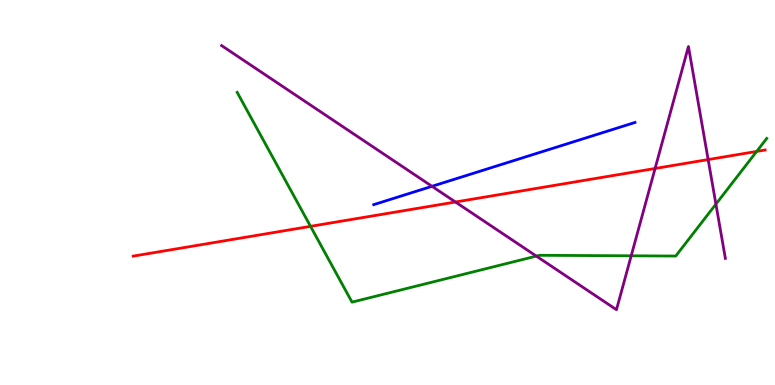[{'lines': ['blue', 'red'], 'intersections': []}, {'lines': ['green', 'red'], 'intersections': [{'x': 4.01, 'y': 4.12}, {'x': 9.76, 'y': 6.07}]}, {'lines': ['purple', 'red'], 'intersections': [{'x': 5.88, 'y': 4.75}, {'x': 8.45, 'y': 5.62}, {'x': 9.14, 'y': 5.86}]}, {'lines': ['blue', 'green'], 'intersections': []}, {'lines': ['blue', 'purple'], 'intersections': [{'x': 5.57, 'y': 5.16}]}, {'lines': ['green', 'purple'], 'intersections': [{'x': 6.92, 'y': 3.35}, {'x': 8.14, 'y': 3.36}, {'x': 9.24, 'y': 4.7}]}]